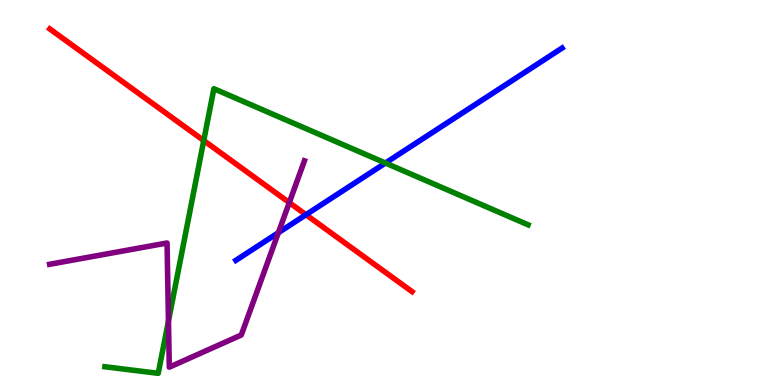[{'lines': ['blue', 'red'], 'intersections': [{'x': 3.95, 'y': 4.42}]}, {'lines': ['green', 'red'], 'intersections': [{'x': 2.63, 'y': 6.35}]}, {'lines': ['purple', 'red'], 'intersections': [{'x': 3.73, 'y': 4.74}]}, {'lines': ['blue', 'green'], 'intersections': [{'x': 4.97, 'y': 5.77}]}, {'lines': ['blue', 'purple'], 'intersections': [{'x': 3.59, 'y': 3.96}]}, {'lines': ['green', 'purple'], 'intersections': [{'x': 2.17, 'y': 1.66}]}]